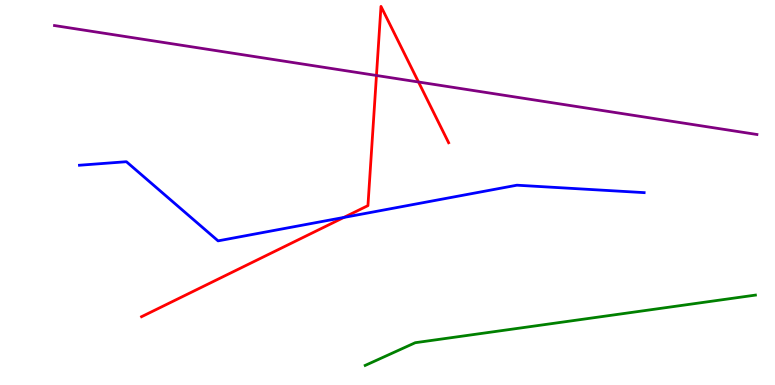[{'lines': ['blue', 'red'], 'intersections': [{'x': 4.44, 'y': 4.35}]}, {'lines': ['green', 'red'], 'intersections': []}, {'lines': ['purple', 'red'], 'intersections': [{'x': 4.86, 'y': 8.04}, {'x': 5.4, 'y': 7.87}]}, {'lines': ['blue', 'green'], 'intersections': []}, {'lines': ['blue', 'purple'], 'intersections': []}, {'lines': ['green', 'purple'], 'intersections': []}]